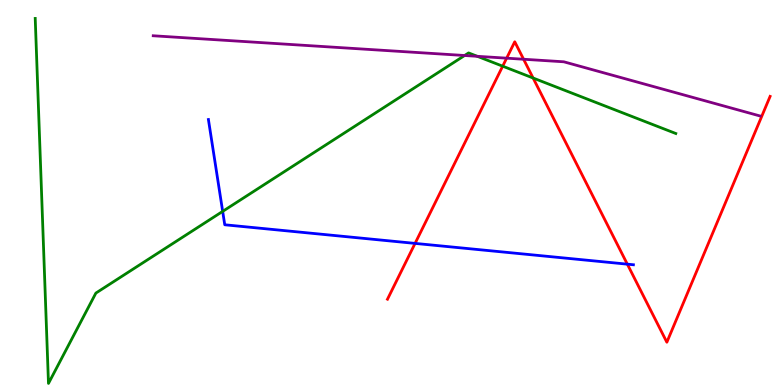[{'lines': ['blue', 'red'], 'intersections': [{'x': 5.36, 'y': 3.68}, {'x': 8.09, 'y': 3.14}]}, {'lines': ['green', 'red'], 'intersections': [{'x': 6.49, 'y': 8.28}, {'x': 6.88, 'y': 7.97}]}, {'lines': ['purple', 'red'], 'intersections': [{'x': 6.54, 'y': 8.49}, {'x': 6.76, 'y': 8.46}]}, {'lines': ['blue', 'green'], 'intersections': [{'x': 2.87, 'y': 4.51}]}, {'lines': ['blue', 'purple'], 'intersections': []}, {'lines': ['green', 'purple'], 'intersections': [{'x': 5.99, 'y': 8.56}, {'x': 6.16, 'y': 8.54}]}]